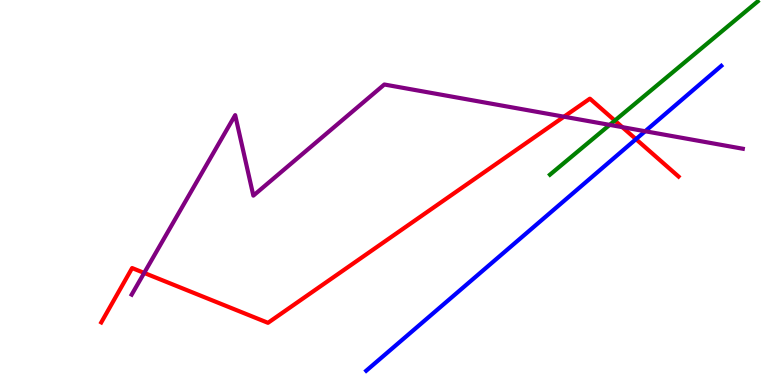[{'lines': ['blue', 'red'], 'intersections': [{'x': 8.21, 'y': 6.39}]}, {'lines': ['green', 'red'], 'intersections': [{'x': 7.93, 'y': 6.87}]}, {'lines': ['purple', 'red'], 'intersections': [{'x': 1.86, 'y': 2.91}, {'x': 7.28, 'y': 6.97}, {'x': 8.03, 'y': 6.7}]}, {'lines': ['blue', 'green'], 'intersections': []}, {'lines': ['blue', 'purple'], 'intersections': [{'x': 8.32, 'y': 6.59}]}, {'lines': ['green', 'purple'], 'intersections': [{'x': 7.87, 'y': 6.76}]}]